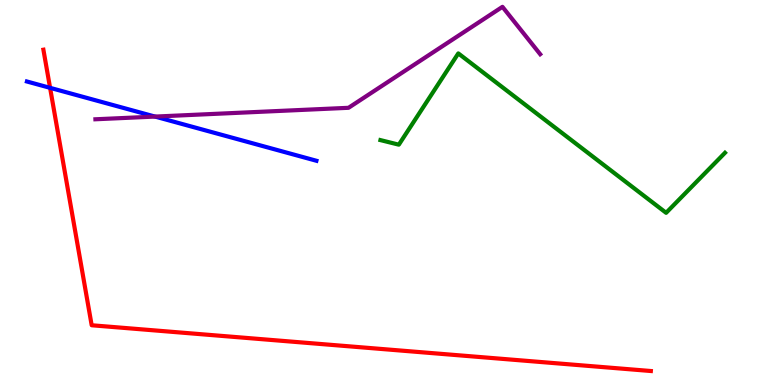[{'lines': ['blue', 'red'], 'intersections': [{'x': 0.646, 'y': 7.72}]}, {'lines': ['green', 'red'], 'intersections': []}, {'lines': ['purple', 'red'], 'intersections': []}, {'lines': ['blue', 'green'], 'intersections': []}, {'lines': ['blue', 'purple'], 'intersections': [{'x': 2.0, 'y': 6.97}]}, {'lines': ['green', 'purple'], 'intersections': []}]